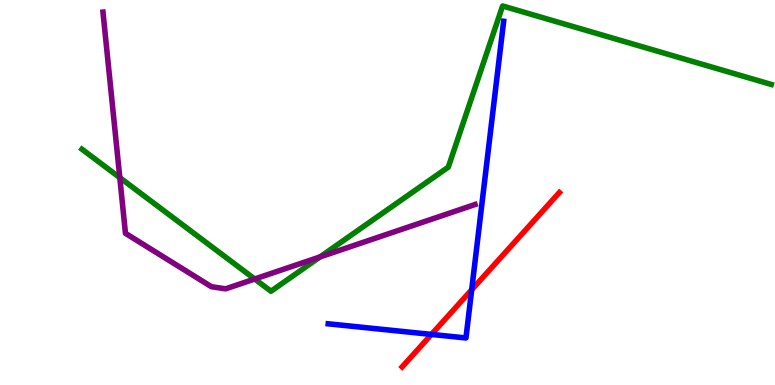[{'lines': ['blue', 'red'], 'intersections': [{'x': 5.57, 'y': 1.31}, {'x': 6.09, 'y': 2.47}]}, {'lines': ['green', 'red'], 'intersections': []}, {'lines': ['purple', 'red'], 'intersections': []}, {'lines': ['blue', 'green'], 'intersections': []}, {'lines': ['blue', 'purple'], 'intersections': []}, {'lines': ['green', 'purple'], 'intersections': [{'x': 1.55, 'y': 5.39}, {'x': 3.29, 'y': 2.75}, {'x': 4.13, 'y': 3.33}]}]